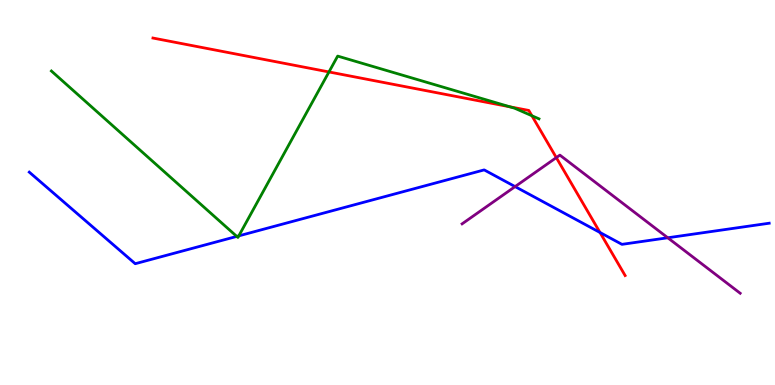[{'lines': ['blue', 'red'], 'intersections': [{'x': 7.74, 'y': 3.96}]}, {'lines': ['green', 'red'], 'intersections': [{'x': 4.24, 'y': 8.13}, {'x': 6.58, 'y': 7.23}, {'x': 6.86, 'y': 6.99}]}, {'lines': ['purple', 'red'], 'intersections': [{'x': 7.18, 'y': 5.91}]}, {'lines': ['blue', 'green'], 'intersections': [{'x': 3.06, 'y': 3.86}, {'x': 3.08, 'y': 3.87}]}, {'lines': ['blue', 'purple'], 'intersections': [{'x': 6.65, 'y': 5.15}, {'x': 8.62, 'y': 3.82}]}, {'lines': ['green', 'purple'], 'intersections': []}]